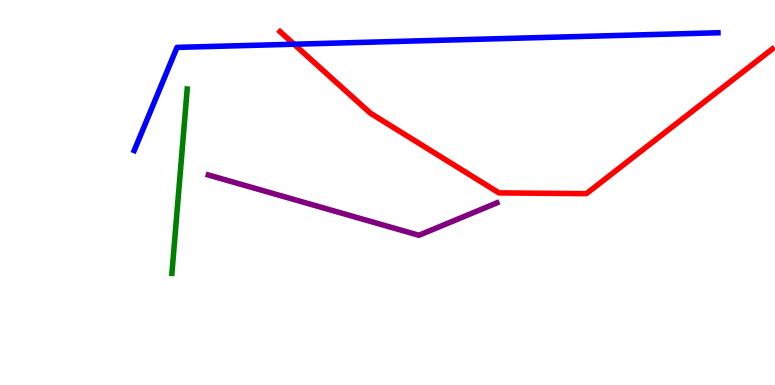[{'lines': ['blue', 'red'], 'intersections': [{'x': 3.79, 'y': 8.85}]}, {'lines': ['green', 'red'], 'intersections': []}, {'lines': ['purple', 'red'], 'intersections': []}, {'lines': ['blue', 'green'], 'intersections': []}, {'lines': ['blue', 'purple'], 'intersections': []}, {'lines': ['green', 'purple'], 'intersections': []}]